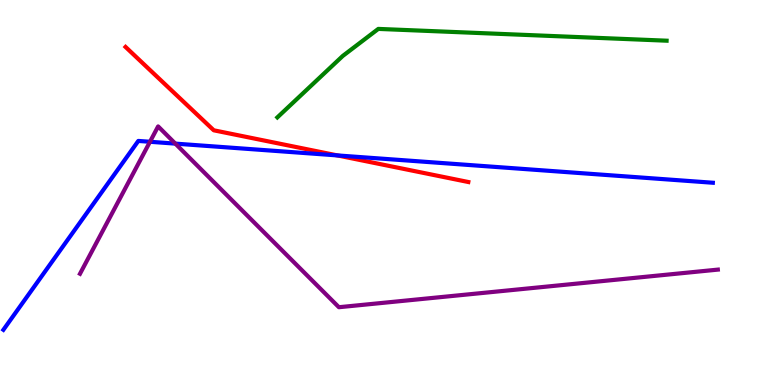[{'lines': ['blue', 'red'], 'intersections': [{'x': 4.35, 'y': 5.96}]}, {'lines': ['green', 'red'], 'intersections': []}, {'lines': ['purple', 'red'], 'intersections': []}, {'lines': ['blue', 'green'], 'intersections': []}, {'lines': ['blue', 'purple'], 'intersections': [{'x': 1.94, 'y': 6.32}, {'x': 2.26, 'y': 6.27}]}, {'lines': ['green', 'purple'], 'intersections': []}]